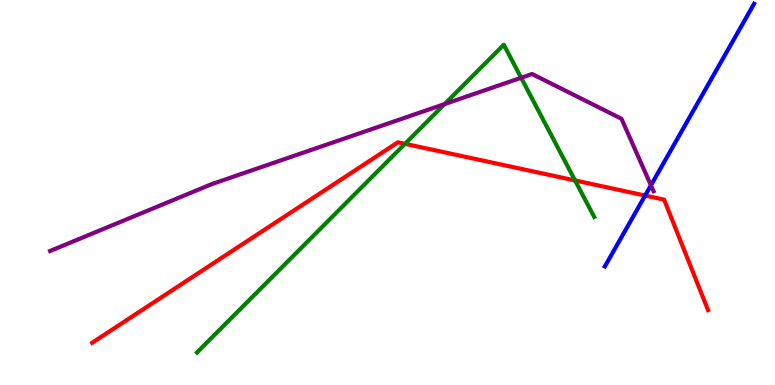[{'lines': ['blue', 'red'], 'intersections': [{'x': 8.32, 'y': 4.92}]}, {'lines': ['green', 'red'], 'intersections': [{'x': 5.23, 'y': 6.26}, {'x': 7.42, 'y': 5.31}]}, {'lines': ['purple', 'red'], 'intersections': []}, {'lines': ['blue', 'green'], 'intersections': []}, {'lines': ['blue', 'purple'], 'intersections': [{'x': 8.4, 'y': 5.19}]}, {'lines': ['green', 'purple'], 'intersections': [{'x': 5.74, 'y': 7.3}, {'x': 6.72, 'y': 7.98}]}]